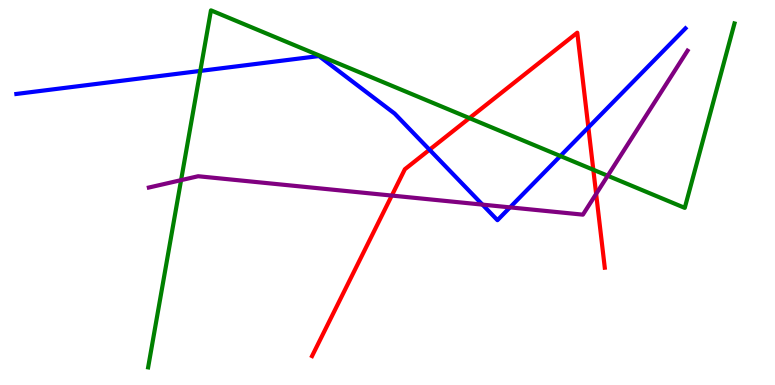[{'lines': ['blue', 'red'], 'intersections': [{'x': 5.54, 'y': 6.11}, {'x': 7.59, 'y': 6.69}]}, {'lines': ['green', 'red'], 'intersections': [{'x': 6.06, 'y': 6.93}, {'x': 7.66, 'y': 5.59}]}, {'lines': ['purple', 'red'], 'intersections': [{'x': 5.06, 'y': 4.92}, {'x': 7.69, 'y': 4.96}]}, {'lines': ['blue', 'green'], 'intersections': [{'x': 2.58, 'y': 8.16}, {'x': 7.23, 'y': 5.95}]}, {'lines': ['blue', 'purple'], 'intersections': [{'x': 6.23, 'y': 4.69}, {'x': 6.58, 'y': 4.61}]}, {'lines': ['green', 'purple'], 'intersections': [{'x': 2.34, 'y': 5.32}, {'x': 7.84, 'y': 5.43}]}]